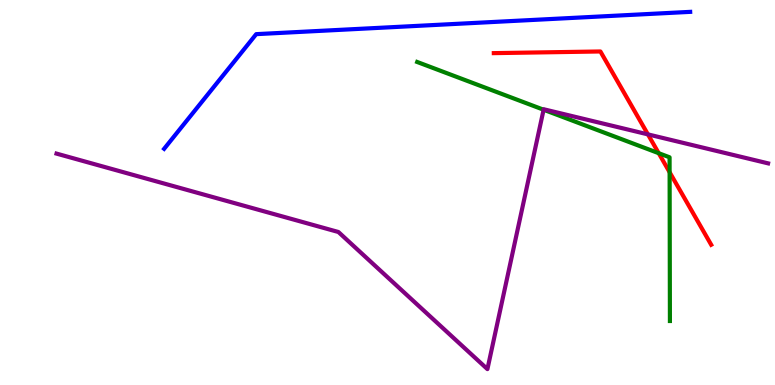[{'lines': ['blue', 'red'], 'intersections': []}, {'lines': ['green', 'red'], 'intersections': [{'x': 8.5, 'y': 6.02}, {'x': 8.64, 'y': 5.53}]}, {'lines': ['purple', 'red'], 'intersections': [{'x': 8.36, 'y': 6.51}]}, {'lines': ['blue', 'green'], 'intersections': []}, {'lines': ['blue', 'purple'], 'intersections': []}, {'lines': ['green', 'purple'], 'intersections': [{'x': 7.01, 'y': 7.15}]}]